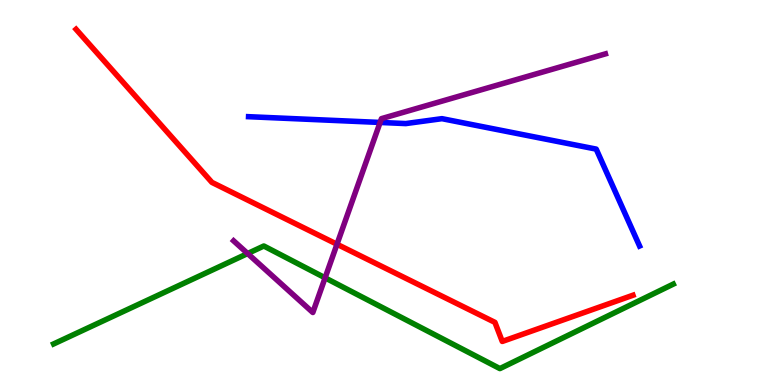[{'lines': ['blue', 'red'], 'intersections': []}, {'lines': ['green', 'red'], 'intersections': []}, {'lines': ['purple', 'red'], 'intersections': [{'x': 4.35, 'y': 3.66}]}, {'lines': ['blue', 'green'], 'intersections': []}, {'lines': ['blue', 'purple'], 'intersections': [{'x': 4.9, 'y': 6.82}]}, {'lines': ['green', 'purple'], 'intersections': [{'x': 3.2, 'y': 3.41}, {'x': 4.19, 'y': 2.78}]}]